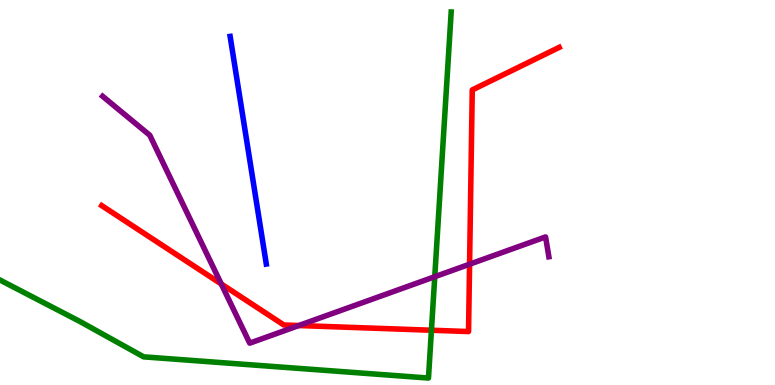[{'lines': ['blue', 'red'], 'intersections': []}, {'lines': ['green', 'red'], 'intersections': [{'x': 5.57, 'y': 1.42}]}, {'lines': ['purple', 'red'], 'intersections': [{'x': 2.86, 'y': 2.62}, {'x': 3.86, 'y': 1.54}, {'x': 6.06, 'y': 3.14}]}, {'lines': ['blue', 'green'], 'intersections': []}, {'lines': ['blue', 'purple'], 'intersections': []}, {'lines': ['green', 'purple'], 'intersections': [{'x': 5.61, 'y': 2.81}]}]